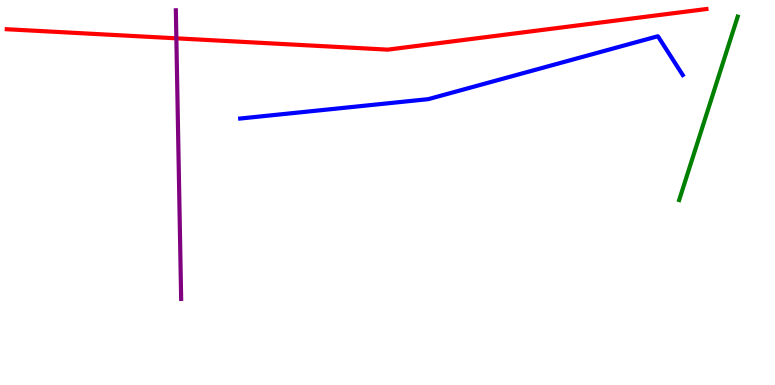[{'lines': ['blue', 'red'], 'intersections': []}, {'lines': ['green', 'red'], 'intersections': []}, {'lines': ['purple', 'red'], 'intersections': [{'x': 2.28, 'y': 9.0}]}, {'lines': ['blue', 'green'], 'intersections': []}, {'lines': ['blue', 'purple'], 'intersections': []}, {'lines': ['green', 'purple'], 'intersections': []}]